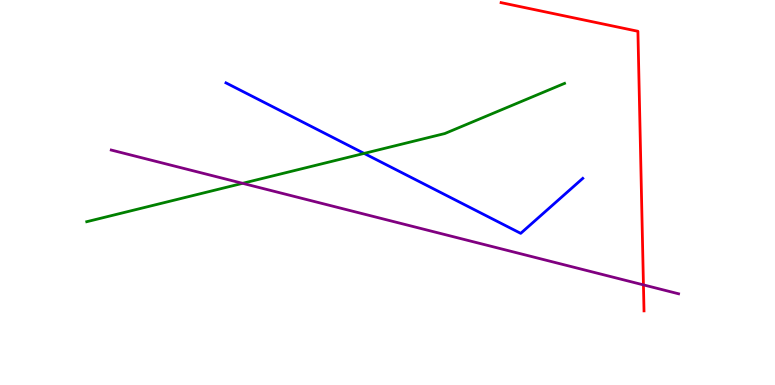[{'lines': ['blue', 'red'], 'intersections': []}, {'lines': ['green', 'red'], 'intersections': []}, {'lines': ['purple', 'red'], 'intersections': [{'x': 8.3, 'y': 2.6}]}, {'lines': ['blue', 'green'], 'intersections': [{'x': 4.7, 'y': 6.02}]}, {'lines': ['blue', 'purple'], 'intersections': []}, {'lines': ['green', 'purple'], 'intersections': [{'x': 3.13, 'y': 5.24}]}]